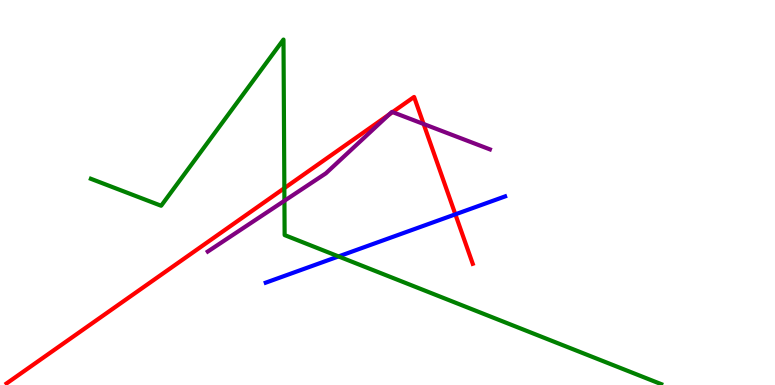[{'lines': ['blue', 'red'], 'intersections': [{'x': 5.88, 'y': 4.43}]}, {'lines': ['green', 'red'], 'intersections': [{'x': 3.67, 'y': 5.11}]}, {'lines': ['purple', 'red'], 'intersections': [{'x': 5.02, 'y': 7.03}, {'x': 5.06, 'y': 7.09}, {'x': 5.47, 'y': 6.78}]}, {'lines': ['blue', 'green'], 'intersections': [{'x': 4.37, 'y': 3.34}]}, {'lines': ['blue', 'purple'], 'intersections': []}, {'lines': ['green', 'purple'], 'intersections': [{'x': 3.67, 'y': 4.78}]}]